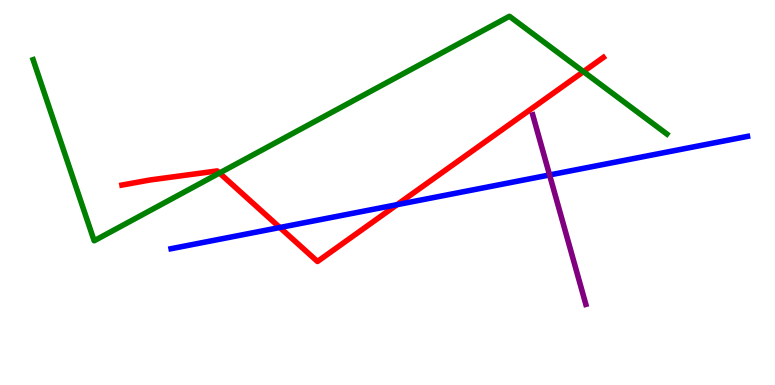[{'lines': ['blue', 'red'], 'intersections': [{'x': 3.61, 'y': 4.09}, {'x': 5.12, 'y': 4.68}]}, {'lines': ['green', 'red'], 'intersections': [{'x': 2.83, 'y': 5.51}, {'x': 7.53, 'y': 8.14}]}, {'lines': ['purple', 'red'], 'intersections': []}, {'lines': ['blue', 'green'], 'intersections': []}, {'lines': ['blue', 'purple'], 'intersections': [{'x': 7.09, 'y': 5.46}]}, {'lines': ['green', 'purple'], 'intersections': []}]